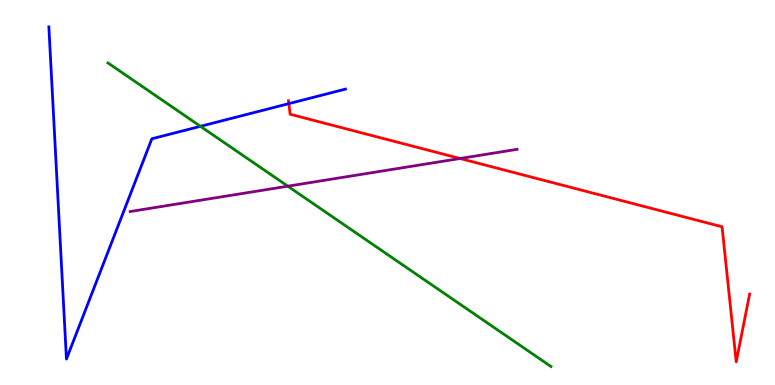[{'lines': ['blue', 'red'], 'intersections': [{'x': 3.73, 'y': 7.31}]}, {'lines': ['green', 'red'], 'intersections': []}, {'lines': ['purple', 'red'], 'intersections': [{'x': 5.94, 'y': 5.88}]}, {'lines': ['blue', 'green'], 'intersections': [{'x': 2.59, 'y': 6.72}]}, {'lines': ['blue', 'purple'], 'intersections': []}, {'lines': ['green', 'purple'], 'intersections': [{'x': 3.71, 'y': 5.16}]}]